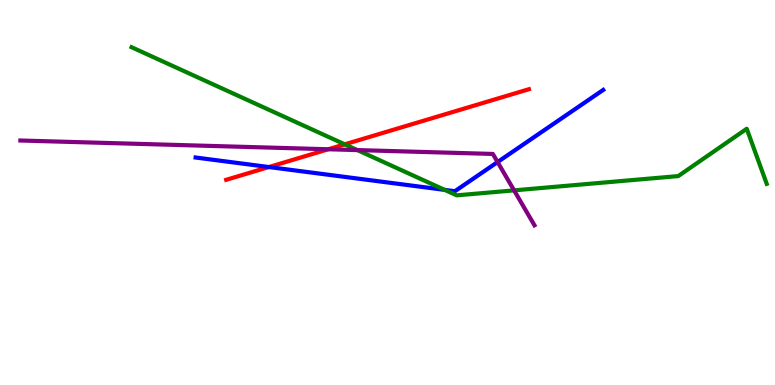[{'lines': ['blue', 'red'], 'intersections': [{'x': 3.47, 'y': 5.66}]}, {'lines': ['green', 'red'], 'intersections': [{'x': 4.45, 'y': 6.25}]}, {'lines': ['purple', 'red'], 'intersections': [{'x': 4.24, 'y': 6.12}]}, {'lines': ['blue', 'green'], 'intersections': [{'x': 5.74, 'y': 5.07}]}, {'lines': ['blue', 'purple'], 'intersections': [{'x': 6.42, 'y': 5.79}]}, {'lines': ['green', 'purple'], 'intersections': [{'x': 4.61, 'y': 6.1}, {'x': 6.63, 'y': 5.06}]}]